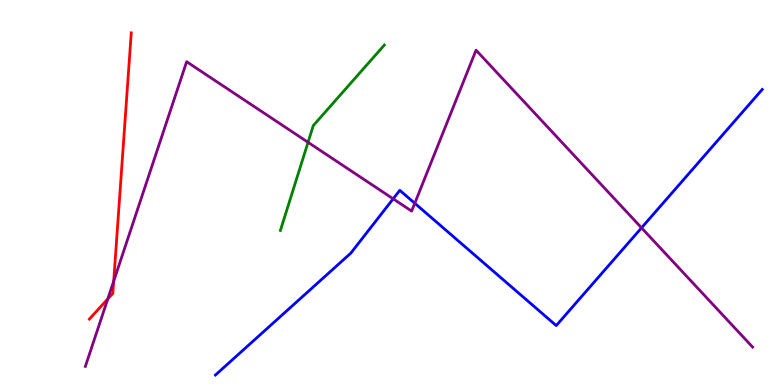[{'lines': ['blue', 'red'], 'intersections': []}, {'lines': ['green', 'red'], 'intersections': []}, {'lines': ['purple', 'red'], 'intersections': [{'x': 1.39, 'y': 2.24}, {'x': 1.47, 'y': 2.7}]}, {'lines': ['blue', 'green'], 'intersections': []}, {'lines': ['blue', 'purple'], 'intersections': [{'x': 5.07, 'y': 4.84}, {'x': 5.35, 'y': 4.72}, {'x': 8.28, 'y': 4.08}]}, {'lines': ['green', 'purple'], 'intersections': [{'x': 3.97, 'y': 6.3}]}]